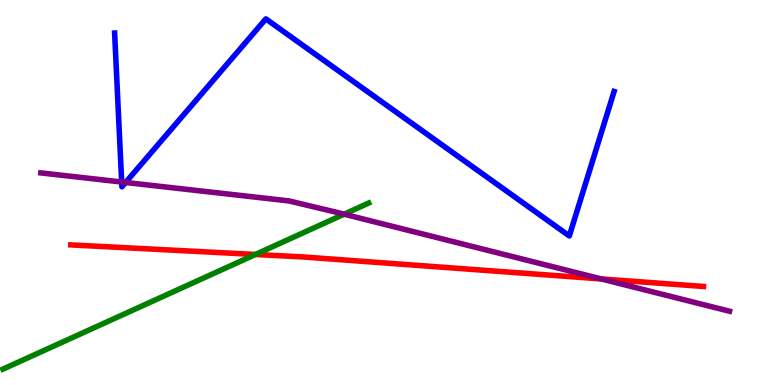[{'lines': ['blue', 'red'], 'intersections': []}, {'lines': ['green', 'red'], 'intersections': [{'x': 3.3, 'y': 3.39}]}, {'lines': ['purple', 'red'], 'intersections': [{'x': 7.76, 'y': 2.75}]}, {'lines': ['blue', 'green'], 'intersections': []}, {'lines': ['blue', 'purple'], 'intersections': [{'x': 1.57, 'y': 5.27}, {'x': 1.62, 'y': 5.26}]}, {'lines': ['green', 'purple'], 'intersections': [{'x': 4.44, 'y': 4.44}]}]